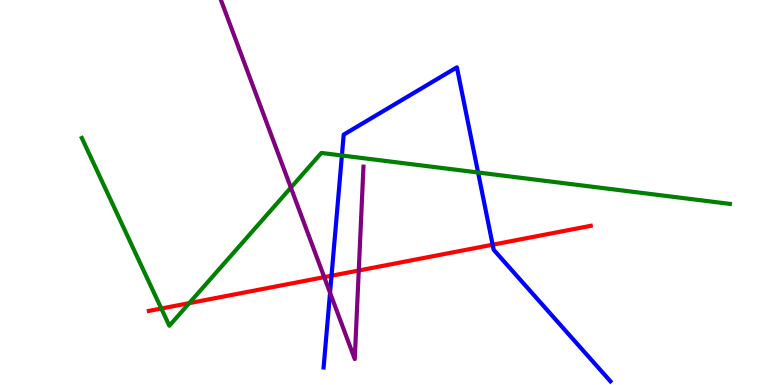[{'lines': ['blue', 'red'], 'intersections': [{'x': 4.28, 'y': 2.84}, {'x': 6.36, 'y': 3.64}]}, {'lines': ['green', 'red'], 'intersections': [{'x': 2.08, 'y': 1.99}, {'x': 2.44, 'y': 2.13}]}, {'lines': ['purple', 'red'], 'intersections': [{'x': 4.18, 'y': 2.8}, {'x': 4.63, 'y': 2.97}]}, {'lines': ['blue', 'green'], 'intersections': [{'x': 4.41, 'y': 5.96}, {'x': 6.17, 'y': 5.52}]}, {'lines': ['blue', 'purple'], 'intersections': [{'x': 4.26, 'y': 2.4}]}, {'lines': ['green', 'purple'], 'intersections': [{'x': 3.75, 'y': 5.13}]}]